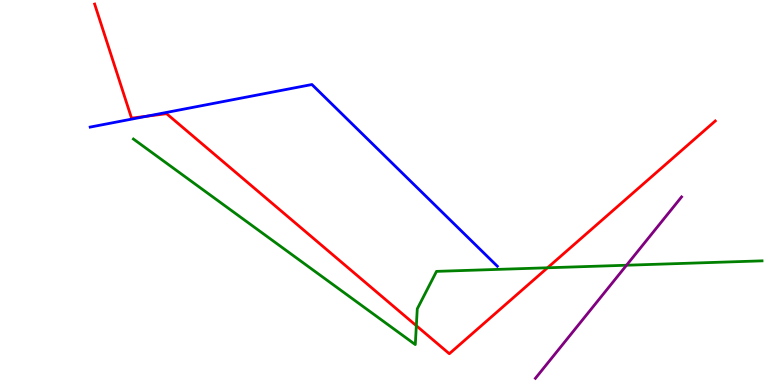[{'lines': ['blue', 'red'], 'intersections': [{'x': 1.89, 'y': 6.98}]}, {'lines': ['green', 'red'], 'intersections': [{'x': 5.37, 'y': 1.54}, {'x': 7.06, 'y': 3.04}]}, {'lines': ['purple', 'red'], 'intersections': []}, {'lines': ['blue', 'green'], 'intersections': []}, {'lines': ['blue', 'purple'], 'intersections': []}, {'lines': ['green', 'purple'], 'intersections': [{'x': 8.08, 'y': 3.11}]}]